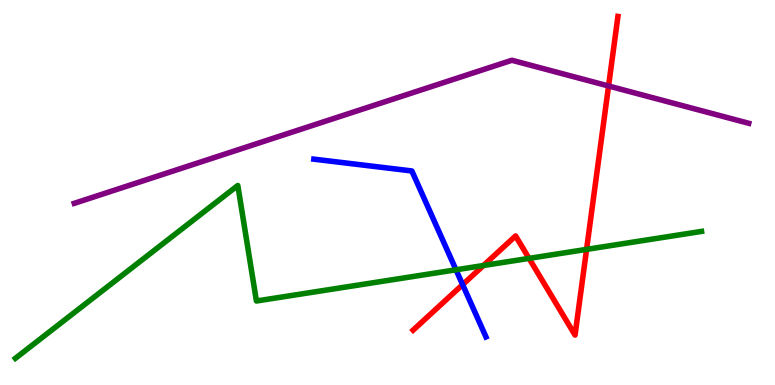[{'lines': ['blue', 'red'], 'intersections': [{'x': 5.97, 'y': 2.61}]}, {'lines': ['green', 'red'], 'intersections': [{'x': 6.24, 'y': 3.1}, {'x': 6.83, 'y': 3.29}, {'x': 7.57, 'y': 3.52}]}, {'lines': ['purple', 'red'], 'intersections': [{'x': 7.85, 'y': 7.77}]}, {'lines': ['blue', 'green'], 'intersections': [{'x': 5.88, 'y': 2.99}]}, {'lines': ['blue', 'purple'], 'intersections': []}, {'lines': ['green', 'purple'], 'intersections': []}]